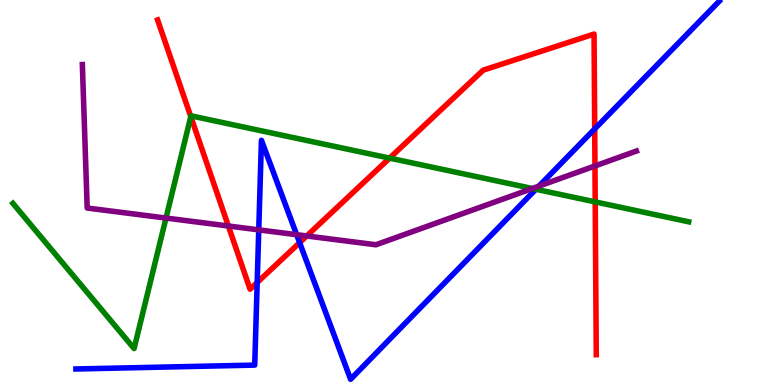[{'lines': ['blue', 'red'], 'intersections': [{'x': 3.32, 'y': 2.66}, {'x': 3.87, 'y': 3.7}, {'x': 7.67, 'y': 6.65}]}, {'lines': ['green', 'red'], 'intersections': [{'x': 2.46, 'y': 6.97}, {'x': 5.03, 'y': 5.89}, {'x': 7.68, 'y': 4.76}]}, {'lines': ['purple', 'red'], 'intersections': [{'x': 2.95, 'y': 4.13}, {'x': 3.96, 'y': 3.87}, {'x': 7.68, 'y': 5.69}]}, {'lines': ['blue', 'green'], 'intersections': [{'x': 6.91, 'y': 5.08}]}, {'lines': ['blue', 'purple'], 'intersections': [{'x': 3.34, 'y': 4.03}, {'x': 3.83, 'y': 3.9}, {'x': 6.95, 'y': 5.17}]}, {'lines': ['green', 'purple'], 'intersections': [{'x': 2.14, 'y': 4.34}, {'x': 6.87, 'y': 5.1}]}]